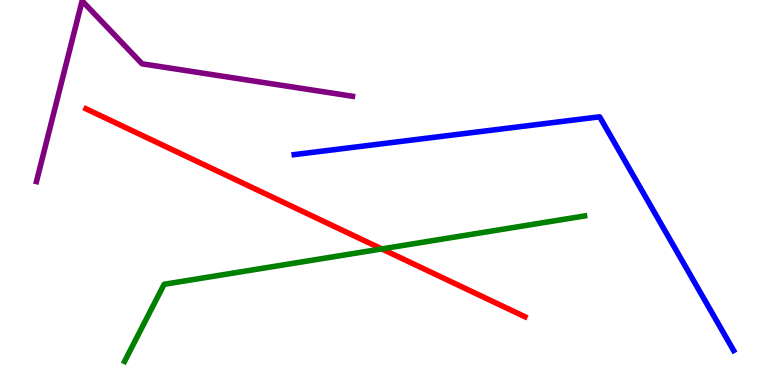[{'lines': ['blue', 'red'], 'intersections': []}, {'lines': ['green', 'red'], 'intersections': [{'x': 4.93, 'y': 3.53}]}, {'lines': ['purple', 'red'], 'intersections': []}, {'lines': ['blue', 'green'], 'intersections': []}, {'lines': ['blue', 'purple'], 'intersections': []}, {'lines': ['green', 'purple'], 'intersections': []}]